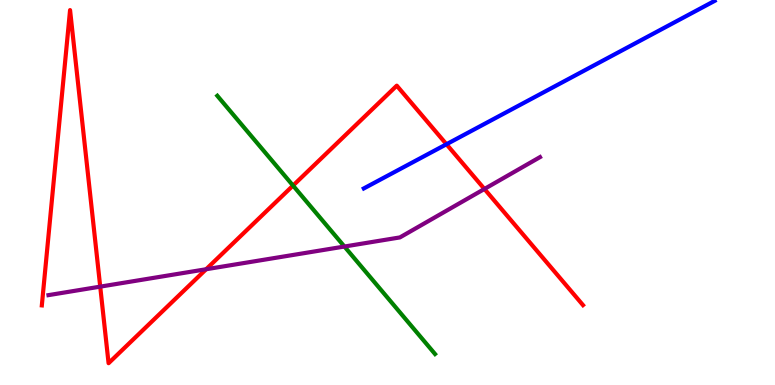[{'lines': ['blue', 'red'], 'intersections': [{'x': 5.76, 'y': 6.25}]}, {'lines': ['green', 'red'], 'intersections': [{'x': 3.78, 'y': 5.18}]}, {'lines': ['purple', 'red'], 'intersections': [{'x': 1.29, 'y': 2.55}, {'x': 2.66, 'y': 3.01}, {'x': 6.25, 'y': 5.09}]}, {'lines': ['blue', 'green'], 'intersections': []}, {'lines': ['blue', 'purple'], 'intersections': []}, {'lines': ['green', 'purple'], 'intersections': [{'x': 4.44, 'y': 3.6}]}]